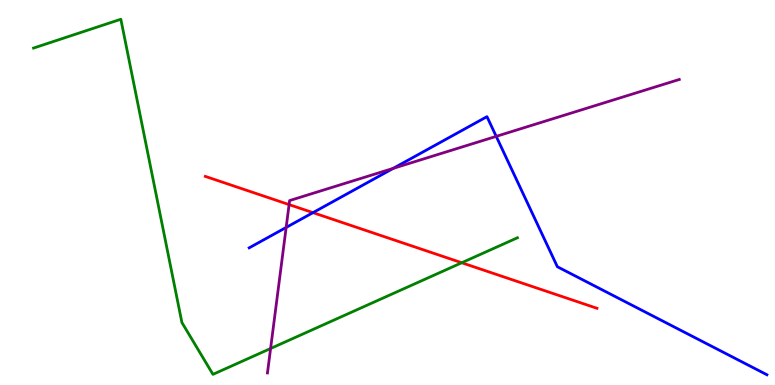[{'lines': ['blue', 'red'], 'intersections': [{'x': 4.04, 'y': 4.48}]}, {'lines': ['green', 'red'], 'intersections': [{'x': 5.96, 'y': 3.18}]}, {'lines': ['purple', 'red'], 'intersections': [{'x': 3.73, 'y': 4.69}]}, {'lines': ['blue', 'green'], 'intersections': []}, {'lines': ['blue', 'purple'], 'intersections': [{'x': 3.69, 'y': 4.09}, {'x': 5.07, 'y': 5.63}, {'x': 6.4, 'y': 6.46}]}, {'lines': ['green', 'purple'], 'intersections': [{'x': 3.49, 'y': 0.948}]}]